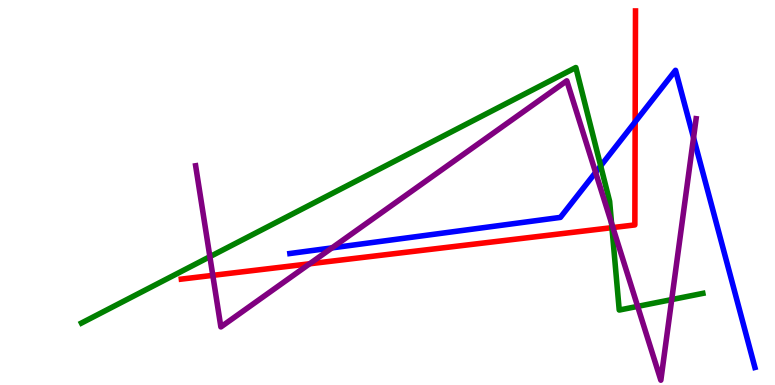[{'lines': ['blue', 'red'], 'intersections': [{'x': 8.2, 'y': 6.83}]}, {'lines': ['green', 'red'], 'intersections': [{'x': 7.9, 'y': 4.09}]}, {'lines': ['purple', 'red'], 'intersections': [{'x': 2.75, 'y': 2.85}, {'x': 4.0, 'y': 3.15}, {'x': 7.91, 'y': 4.09}]}, {'lines': ['blue', 'green'], 'intersections': [{'x': 7.75, 'y': 5.69}]}, {'lines': ['blue', 'purple'], 'intersections': [{'x': 4.28, 'y': 3.56}, {'x': 7.68, 'y': 5.52}, {'x': 8.95, 'y': 6.42}]}, {'lines': ['green', 'purple'], 'intersections': [{'x': 2.71, 'y': 3.33}, {'x': 7.89, 'y': 4.2}, {'x': 8.23, 'y': 2.04}, {'x': 8.67, 'y': 2.22}]}]